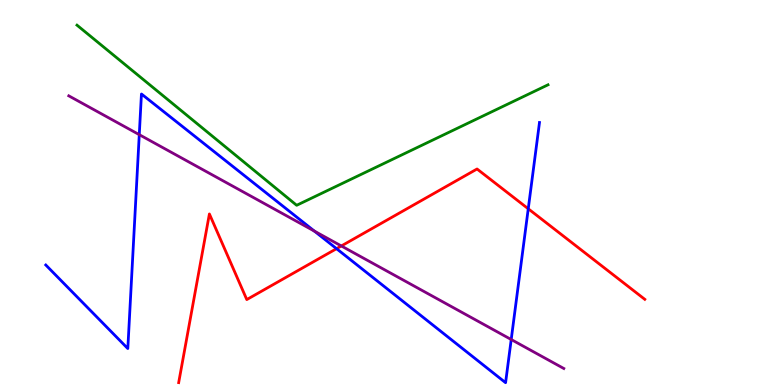[{'lines': ['blue', 'red'], 'intersections': [{'x': 4.34, 'y': 3.54}, {'x': 6.82, 'y': 4.58}]}, {'lines': ['green', 'red'], 'intersections': []}, {'lines': ['purple', 'red'], 'intersections': [{'x': 4.4, 'y': 3.61}]}, {'lines': ['blue', 'green'], 'intersections': []}, {'lines': ['blue', 'purple'], 'intersections': [{'x': 1.8, 'y': 6.5}, {'x': 4.06, 'y': 4.0}, {'x': 6.6, 'y': 1.18}]}, {'lines': ['green', 'purple'], 'intersections': []}]